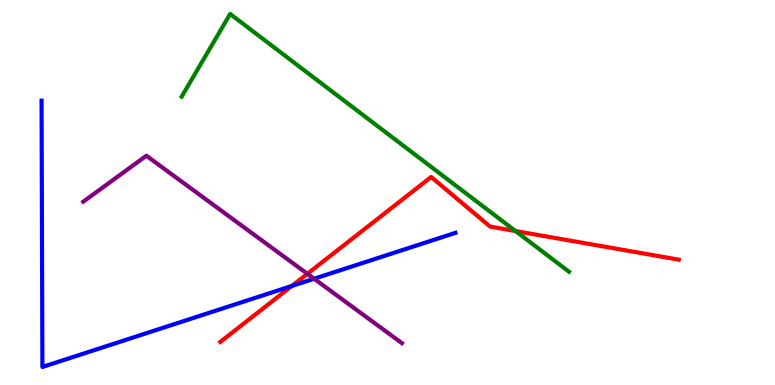[{'lines': ['blue', 'red'], 'intersections': [{'x': 3.77, 'y': 2.57}]}, {'lines': ['green', 'red'], 'intersections': [{'x': 6.65, 'y': 4.0}]}, {'lines': ['purple', 'red'], 'intersections': [{'x': 3.97, 'y': 2.89}]}, {'lines': ['blue', 'green'], 'intersections': []}, {'lines': ['blue', 'purple'], 'intersections': [{'x': 4.05, 'y': 2.76}]}, {'lines': ['green', 'purple'], 'intersections': []}]